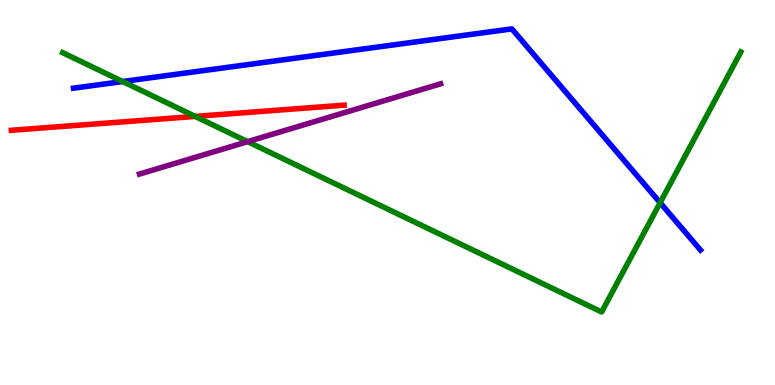[{'lines': ['blue', 'red'], 'intersections': []}, {'lines': ['green', 'red'], 'intersections': [{'x': 2.52, 'y': 6.98}]}, {'lines': ['purple', 'red'], 'intersections': []}, {'lines': ['blue', 'green'], 'intersections': [{'x': 1.58, 'y': 7.88}, {'x': 8.52, 'y': 4.73}]}, {'lines': ['blue', 'purple'], 'intersections': []}, {'lines': ['green', 'purple'], 'intersections': [{'x': 3.2, 'y': 6.32}]}]